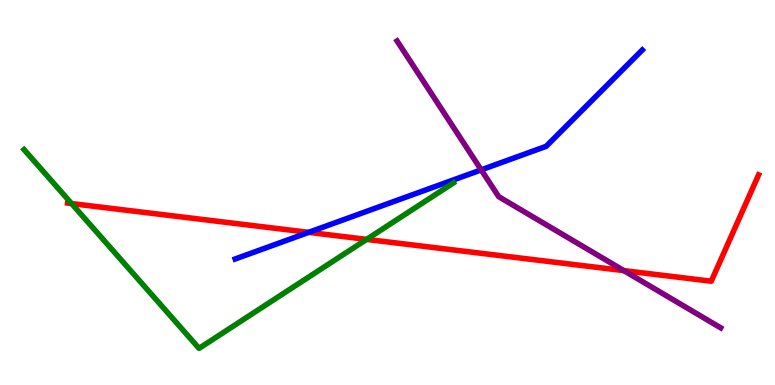[{'lines': ['blue', 'red'], 'intersections': [{'x': 3.98, 'y': 3.96}]}, {'lines': ['green', 'red'], 'intersections': [{'x': 0.923, 'y': 4.71}, {'x': 4.73, 'y': 3.78}]}, {'lines': ['purple', 'red'], 'intersections': [{'x': 8.05, 'y': 2.97}]}, {'lines': ['blue', 'green'], 'intersections': []}, {'lines': ['blue', 'purple'], 'intersections': [{'x': 6.21, 'y': 5.59}]}, {'lines': ['green', 'purple'], 'intersections': []}]